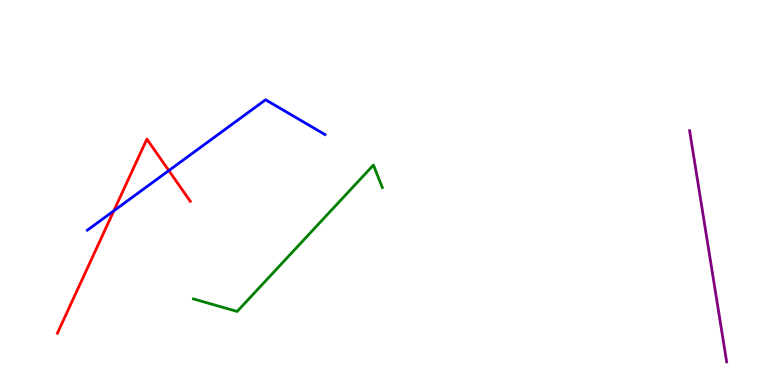[{'lines': ['blue', 'red'], 'intersections': [{'x': 1.47, 'y': 4.52}, {'x': 2.18, 'y': 5.57}]}, {'lines': ['green', 'red'], 'intersections': []}, {'lines': ['purple', 'red'], 'intersections': []}, {'lines': ['blue', 'green'], 'intersections': []}, {'lines': ['blue', 'purple'], 'intersections': []}, {'lines': ['green', 'purple'], 'intersections': []}]